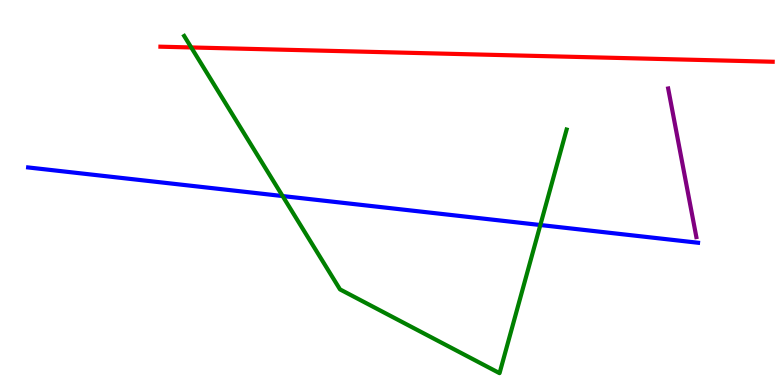[{'lines': ['blue', 'red'], 'intersections': []}, {'lines': ['green', 'red'], 'intersections': [{'x': 2.47, 'y': 8.77}]}, {'lines': ['purple', 'red'], 'intersections': []}, {'lines': ['blue', 'green'], 'intersections': [{'x': 3.65, 'y': 4.91}, {'x': 6.97, 'y': 4.16}]}, {'lines': ['blue', 'purple'], 'intersections': []}, {'lines': ['green', 'purple'], 'intersections': []}]